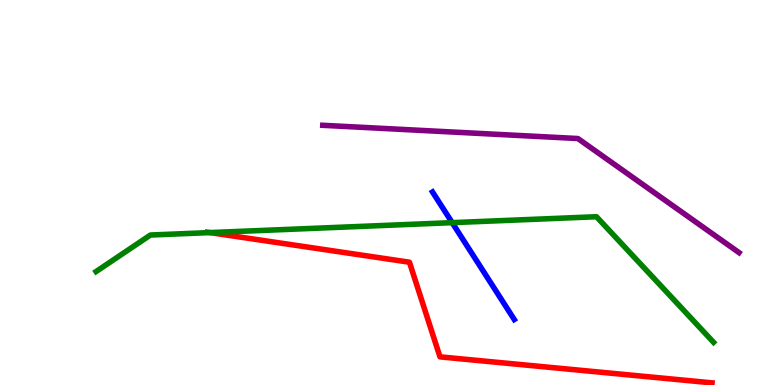[{'lines': ['blue', 'red'], 'intersections': []}, {'lines': ['green', 'red'], 'intersections': [{'x': 2.71, 'y': 3.96}]}, {'lines': ['purple', 'red'], 'intersections': []}, {'lines': ['blue', 'green'], 'intersections': [{'x': 5.83, 'y': 4.22}]}, {'lines': ['blue', 'purple'], 'intersections': []}, {'lines': ['green', 'purple'], 'intersections': []}]